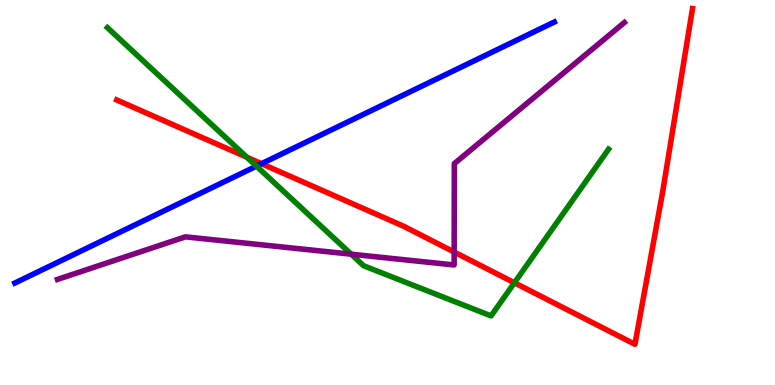[{'lines': ['blue', 'red'], 'intersections': [{'x': 3.37, 'y': 5.75}]}, {'lines': ['green', 'red'], 'intersections': [{'x': 3.19, 'y': 5.92}, {'x': 6.64, 'y': 2.66}]}, {'lines': ['purple', 'red'], 'intersections': [{'x': 5.86, 'y': 3.45}]}, {'lines': ['blue', 'green'], 'intersections': [{'x': 3.31, 'y': 5.68}]}, {'lines': ['blue', 'purple'], 'intersections': []}, {'lines': ['green', 'purple'], 'intersections': [{'x': 4.53, 'y': 3.4}]}]